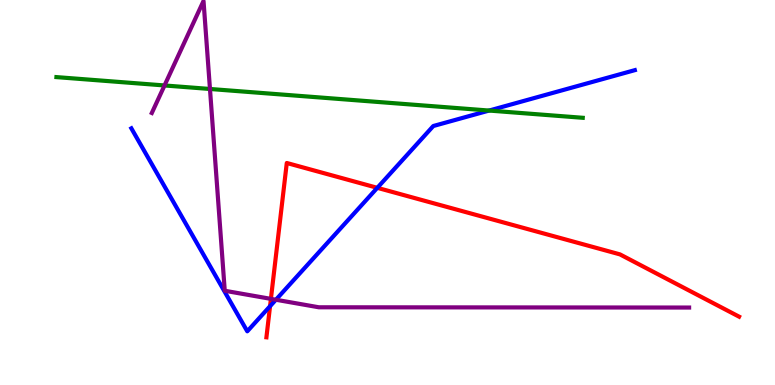[{'lines': ['blue', 'red'], 'intersections': [{'x': 3.48, 'y': 2.05}, {'x': 4.87, 'y': 5.12}]}, {'lines': ['green', 'red'], 'intersections': []}, {'lines': ['purple', 'red'], 'intersections': [{'x': 3.5, 'y': 2.24}]}, {'lines': ['blue', 'green'], 'intersections': [{'x': 6.31, 'y': 7.13}]}, {'lines': ['blue', 'purple'], 'intersections': [{'x': 3.56, 'y': 2.21}]}, {'lines': ['green', 'purple'], 'intersections': [{'x': 2.12, 'y': 7.78}, {'x': 2.71, 'y': 7.69}]}]